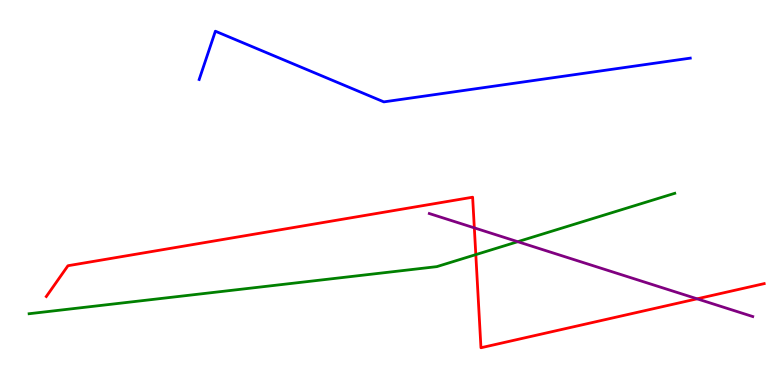[{'lines': ['blue', 'red'], 'intersections': []}, {'lines': ['green', 'red'], 'intersections': [{'x': 6.14, 'y': 3.39}]}, {'lines': ['purple', 'red'], 'intersections': [{'x': 6.12, 'y': 4.08}, {'x': 9.0, 'y': 2.24}]}, {'lines': ['blue', 'green'], 'intersections': []}, {'lines': ['blue', 'purple'], 'intersections': []}, {'lines': ['green', 'purple'], 'intersections': [{'x': 6.68, 'y': 3.72}]}]